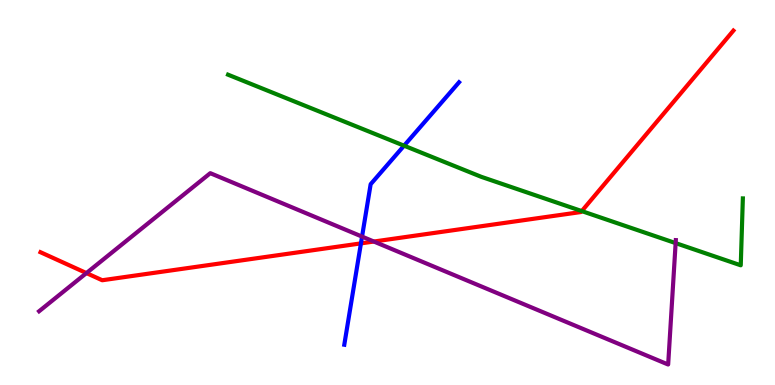[{'lines': ['blue', 'red'], 'intersections': [{'x': 4.66, 'y': 3.68}]}, {'lines': ['green', 'red'], 'intersections': [{'x': 7.51, 'y': 4.52}]}, {'lines': ['purple', 'red'], 'intersections': [{'x': 1.12, 'y': 2.91}, {'x': 4.82, 'y': 3.73}]}, {'lines': ['blue', 'green'], 'intersections': [{'x': 5.21, 'y': 6.22}]}, {'lines': ['blue', 'purple'], 'intersections': [{'x': 4.67, 'y': 3.85}]}, {'lines': ['green', 'purple'], 'intersections': [{'x': 8.72, 'y': 3.69}]}]